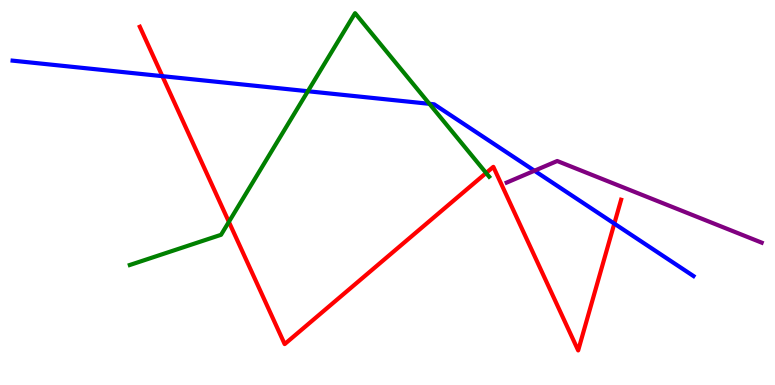[{'lines': ['blue', 'red'], 'intersections': [{'x': 2.1, 'y': 8.02}, {'x': 7.93, 'y': 4.19}]}, {'lines': ['green', 'red'], 'intersections': [{'x': 2.95, 'y': 4.24}, {'x': 6.27, 'y': 5.51}]}, {'lines': ['purple', 'red'], 'intersections': []}, {'lines': ['blue', 'green'], 'intersections': [{'x': 3.97, 'y': 7.63}, {'x': 5.54, 'y': 7.3}]}, {'lines': ['blue', 'purple'], 'intersections': [{'x': 6.9, 'y': 5.57}]}, {'lines': ['green', 'purple'], 'intersections': []}]